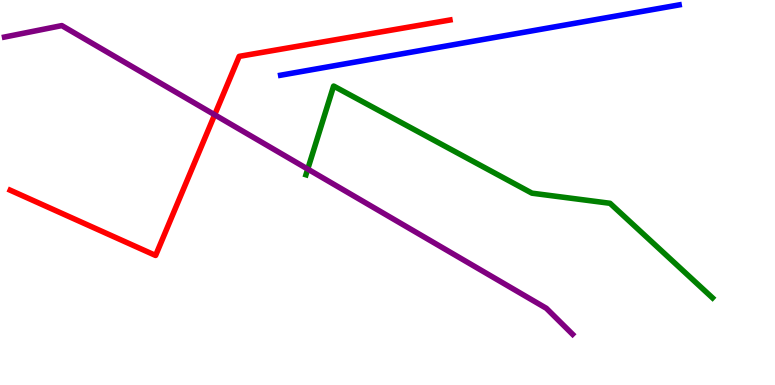[{'lines': ['blue', 'red'], 'intersections': []}, {'lines': ['green', 'red'], 'intersections': []}, {'lines': ['purple', 'red'], 'intersections': [{'x': 2.77, 'y': 7.02}]}, {'lines': ['blue', 'green'], 'intersections': []}, {'lines': ['blue', 'purple'], 'intersections': []}, {'lines': ['green', 'purple'], 'intersections': [{'x': 3.97, 'y': 5.61}]}]